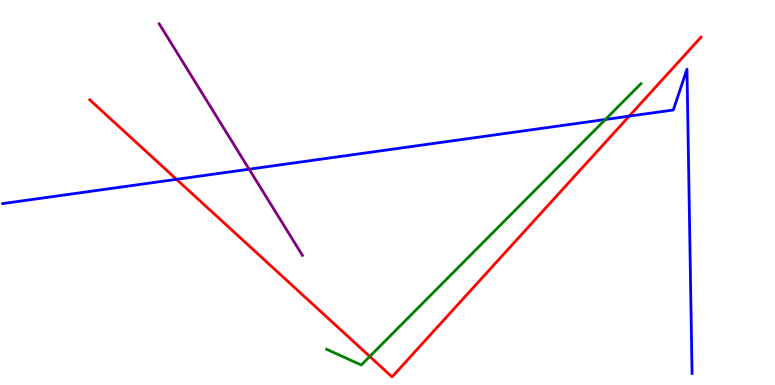[{'lines': ['blue', 'red'], 'intersections': [{'x': 2.28, 'y': 5.34}, {'x': 8.12, 'y': 6.98}]}, {'lines': ['green', 'red'], 'intersections': [{'x': 4.77, 'y': 0.741}]}, {'lines': ['purple', 'red'], 'intersections': []}, {'lines': ['blue', 'green'], 'intersections': [{'x': 7.81, 'y': 6.9}]}, {'lines': ['blue', 'purple'], 'intersections': [{'x': 3.21, 'y': 5.61}]}, {'lines': ['green', 'purple'], 'intersections': []}]